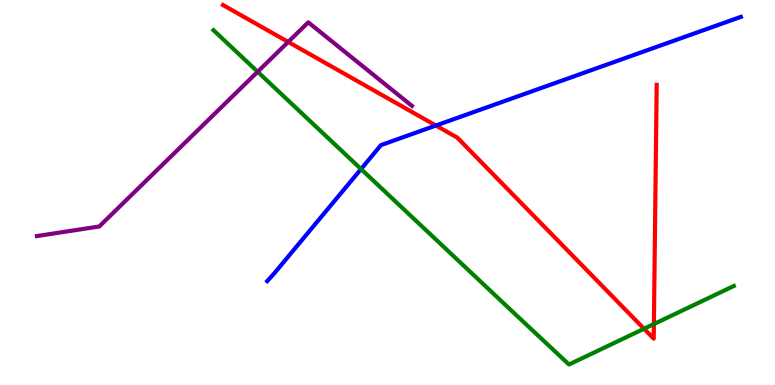[{'lines': ['blue', 'red'], 'intersections': [{'x': 5.62, 'y': 6.74}]}, {'lines': ['green', 'red'], 'intersections': [{'x': 8.31, 'y': 1.46}, {'x': 8.44, 'y': 1.58}]}, {'lines': ['purple', 'red'], 'intersections': [{'x': 3.72, 'y': 8.91}]}, {'lines': ['blue', 'green'], 'intersections': [{'x': 4.66, 'y': 5.61}]}, {'lines': ['blue', 'purple'], 'intersections': []}, {'lines': ['green', 'purple'], 'intersections': [{'x': 3.32, 'y': 8.14}]}]